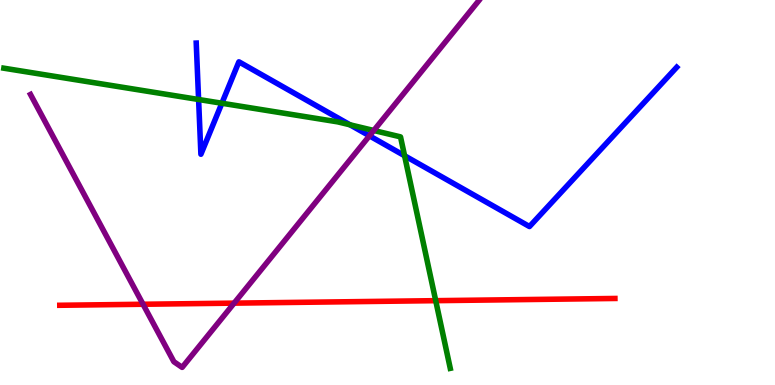[{'lines': ['blue', 'red'], 'intersections': []}, {'lines': ['green', 'red'], 'intersections': [{'x': 5.62, 'y': 2.19}]}, {'lines': ['purple', 'red'], 'intersections': [{'x': 1.85, 'y': 2.1}, {'x': 3.02, 'y': 2.13}]}, {'lines': ['blue', 'green'], 'intersections': [{'x': 2.56, 'y': 7.42}, {'x': 2.86, 'y': 7.32}, {'x': 4.52, 'y': 6.76}, {'x': 5.22, 'y': 5.95}]}, {'lines': ['blue', 'purple'], 'intersections': [{'x': 4.77, 'y': 6.47}]}, {'lines': ['green', 'purple'], 'intersections': [{'x': 4.82, 'y': 6.61}]}]